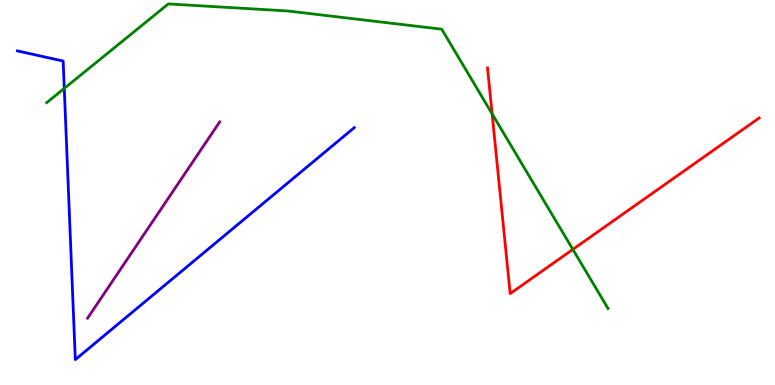[{'lines': ['blue', 'red'], 'intersections': []}, {'lines': ['green', 'red'], 'intersections': [{'x': 6.35, 'y': 7.04}, {'x': 7.39, 'y': 3.52}]}, {'lines': ['purple', 'red'], 'intersections': []}, {'lines': ['blue', 'green'], 'intersections': [{'x': 0.829, 'y': 7.7}]}, {'lines': ['blue', 'purple'], 'intersections': []}, {'lines': ['green', 'purple'], 'intersections': []}]